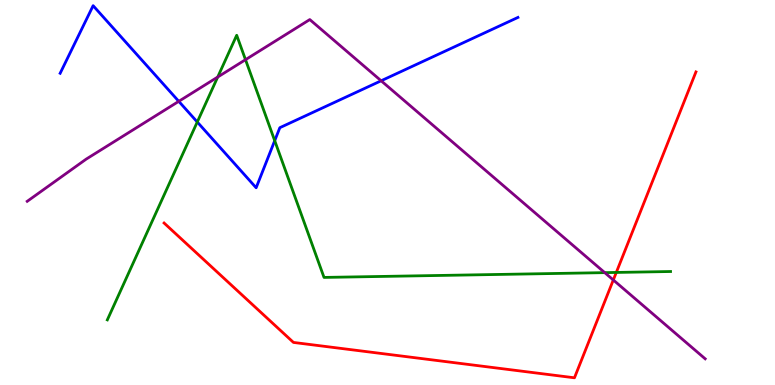[{'lines': ['blue', 'red'], 'intersections': []}, {'lines': ['green', 'red'], 'intersections': [{'x': 7.95, 'y': 2.92}]}, {'lines': ['purple', 'red'], 'intersections': [{'x': 7.91, 'y': 2.73}]}, {'lines': ['blue', 'green'], 'intersections': [{'x': 2.55, 'y': 6.83}, {'x': 3.54, 'y': 6.35}]}, {'lines': ['blue', 'purple'], 'intersections': [{'x': 2.31, 'y': 7.37}, {'x': 4.92, 'y': 7.9}]}, {'lines': ['green', 'purple'], 'intersections': [{'x': 2.81, 'y': 8.0}, {'x': 3.17, 'y': 8.45}, {'x': 7.8, 'y': 2.92}]}]